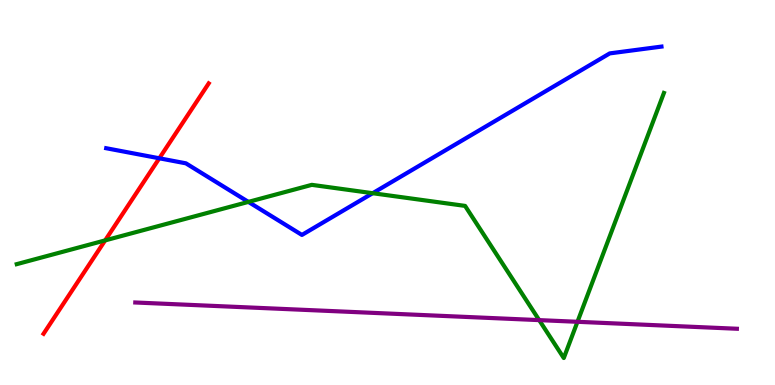[{'lines': ['blue', 'red'], 'intersections': [{'x': 2.06, 'y': 5.89}]}, {'lines': ['green', 'red'], 'intersections': [{'x': 1.36, 'y': 3.76}]}, {'lines': ['purple', 'red'], 'intersections': []}, {'lines': ['blue', 'green'], 'intersections': [{'x': 3.2, 'y': 4.76}, {'x': 4.81, 'y': 4.98}]}, {'lines': ['blue', 'purple'], 'intersections': []}, {'lines': ['green', 'purple'], 'intersections': [{'x': 6.96, 'y': 1.69}, {'x': 7.45, 'y': 1.64}]}]